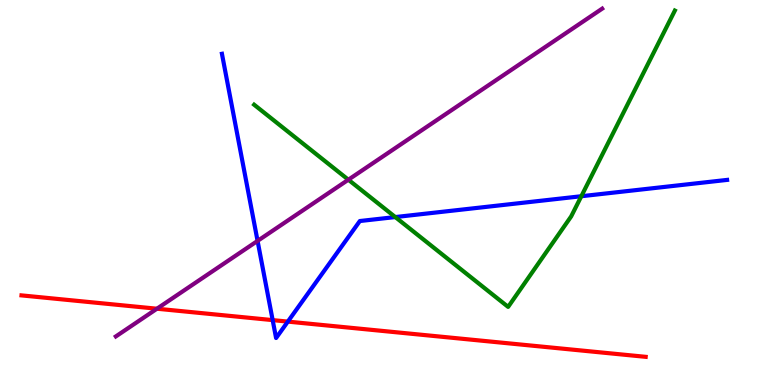[{'lines': ['blue', 'red'], 'intersections': [{'x': 3.52, 'y': 1.69}, {'x': 3.71, 'y': 1.65}]}, {'lines': ['green', 'red'], 'intersections': []}, {'lines': ['purple', 'red'], 'intersections': [{'x': 2.03, 'y': 1.98}]}, {'lines': ['blue', 'green'], 'intersections': [{'x': 5.1, 'y': 4.36}, {'x': 7.5, 'y': 4.9}]}, {'lines': ['blue', 'purple'], 'intersections': [{'x': 3.32, 'y': 3.74}]}, {'lines': ['green', 'purple'], 'intersections': [{'x': 4.5, 'y': 5.33}]}]